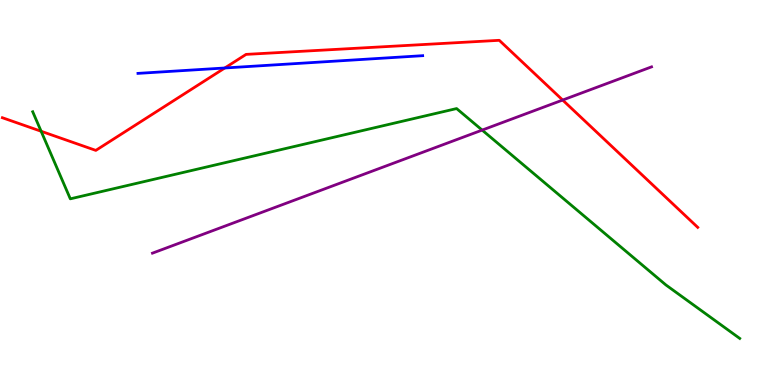[{'lines': ['blue', 'red'], 'intersections': [{'x': 2.9, 'y': 8.23}]}, {'lines': ['green', 'red'], 'intersections': [{'x': 0.531, 'y': 6.59}]}, {'lines': ['purple', 'red'], 'intersections': [{'x': 7.26, 'y': 7.4}]}, {'lines': ['blue', 'green'], 'intersections': []}, {'lines': ['blue', 'purple'], 'intersections': []}, {'lines': ['green', 'purple'], 'intersections': [{'x': 6.22, 'y': 6.62}]}]